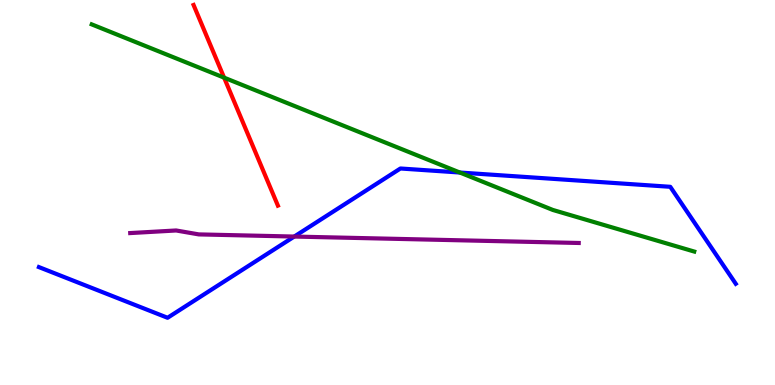[{'lines': ['blue', 'red'], 'intersections': []}, {'lines': ['green', 'red'], 'intersections': [{'x': 2.89, 'y': 7.98}]}, {'lines': ['purple', 'red'], 'intersections': []}, {'lines': ['blue', 'green'], 'intersections': [{'x': 5.93, 'y': 5.52}]}, {'lines': ['blue', 'purple'], 'intersections': [{'x': 3.8, 'y': 3.86}]}, {'lines': ['green', 'purple'], 'intersections': []}]